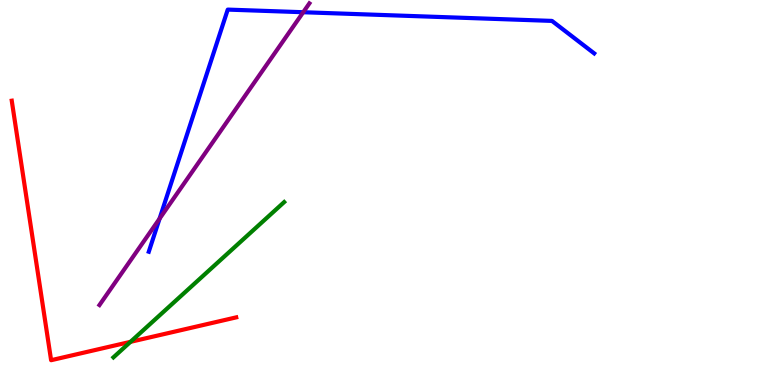[{'lines': ['blue', 'red'], 'intersections': []}, {'lines': ['green', 'red'], 'intersections': [{'x': 1.68, 'y': 1.12}]}, {'lines': ['purple', 'red'], 'intersections': []}, {'lines': ['blue', 'green'], 'intersections': []}, {'lines': ['blue', 'purple'], 'intersections': [{'x': 2.06, 'y': 4.32}, {'x': 3.91, 'y': 9.68}]}, {'lines': ['green', 'purple'], 'intersections': []}]